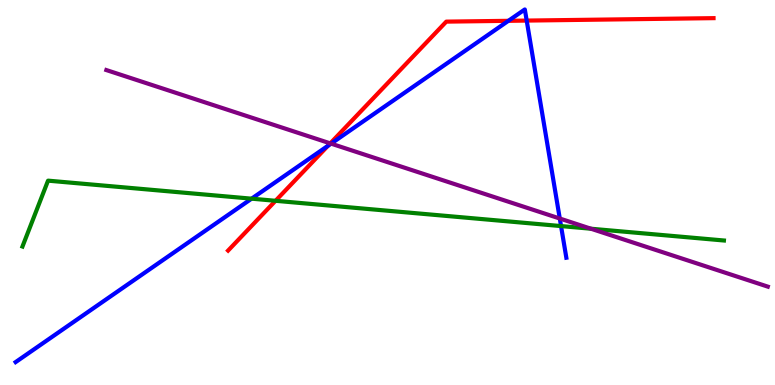[{'lines': ['blue', 'red'], 'intersections': [{'x': 4.23, 'y': 6.21}, {'x': 6.56, 'y': 9.46}, {'x': 6.8, 'y': 9.47}]}, {'lines': ['green', 'red'], 'intersections': [{'x': 3.56, 'y': 4.78}]}, {'lines': ['purple', 'red'], 'intersections': [{'x': 4.26, 'y': 6.28}]}, {'lines': ['blue', 'green'], 'intersections': [{'x': 3.25, 'y': 4.84}, {'x': 7.24, 'y': 4.13}]}, {'lines': ['blue', 'purple'], 'intersections': [{'x': 4.27, 'y': 6.27}, {'x': 7.22, 'y': 4.32}]}, {'lines': ['green', 'purple'], 'intersections': [{'x': 7.63, 'y': 4.06}]}]